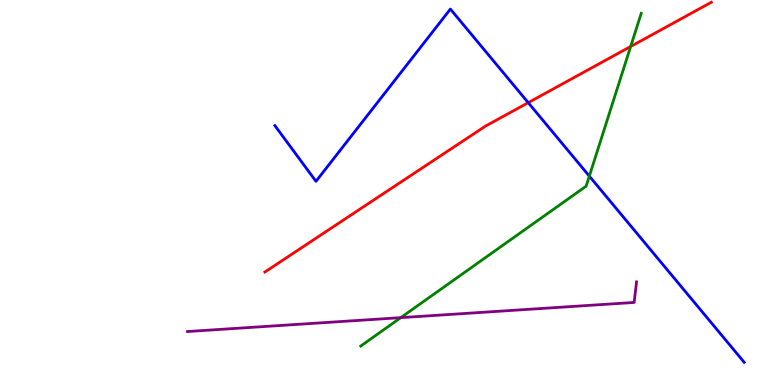[{'lines': ['blue', 'red'], 'intersections': [{'x': 6.82, 'y': 7.33}]}, {'lines': ['green', 'red'], 'intersections': [{'x': 8.14, 'y': 8.79}]}, {'lines': ['purple', 'red'], 'intersections': []}, {'lines': ['blue', 'green'], 'intersections': [{'x': 7.6, 'y': 5.42}]}, {'lines': ['blue', 'purple'], 'intersections': []}, {'lines': ['green', 'purple'], 'intersections': [{'x': 5.17, 'y': 1.75}]}]